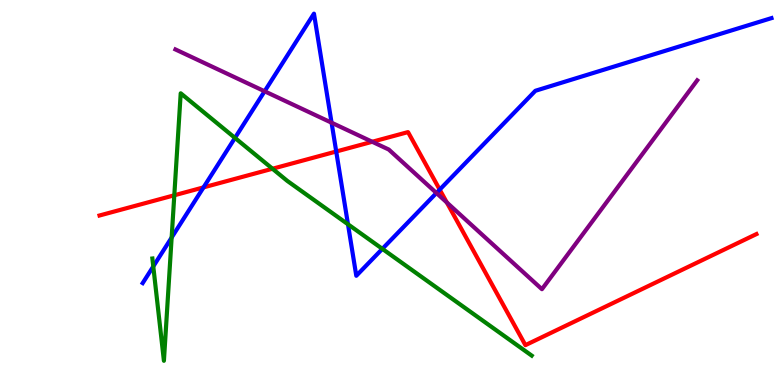[{'lines': ['blue', 'red'], 'intersections': [{'x': 2.63, 'y': 5.13}, {'x': 4.34, 'y': 6.06}, {'x': 5.67, 'y': 5.08}]}, {'lines': ['green', 'red'], 'intersections': [{'x': 2.25, 'y': 4.93}, {'x': 3.52, 'y': 5.62}]}, {'lines': ['purple', 'red'], 'intersections': [{'x': 4.8, 'y': 6.32}, {'x': 5.77, 'y': 4.74}]}, {'lines': ['blue', 'green'], 'intersections': [{'x': 1.98, 'y': 3.08}, {'x': 2.21, 'y': 3.83}, {'x': 3.03, 'y': 6.42}, {'x': 4.49, 'y': 4.17}, {'x': 4.93, 'y': 3.54}]}, {'lines': ['blue', 'purple'], 'intersections': [{'x': 3.41, 'y': 7.63}, {'x': 4.28, 'y': 6.81}, {'x': 5.63, 'y': 4.99}]}, {'lines': ['green', 'purple'], 'intersections': []}]